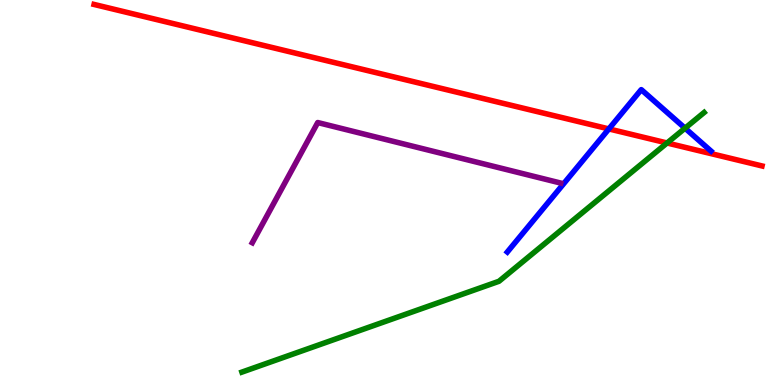[{'lines': ['blue', 'red'], 'intersections': [{'x': 7.86, 'y': 6.65}]}, {'lines': ['green', 'red'], 'intersections': [{'x': 8.61, 'y': 6.29}]}, {'lines': ['purple', 'red'], 'intersections': []}, {'lines': ['blue', 'green'], 'intersections': [{'x': 8.84, 'y': 6.67}]}, {'lines': ['blue', 'purple'], 'intersections': []}, {'lines': ['green', 'purple'], 'intersections': []}]